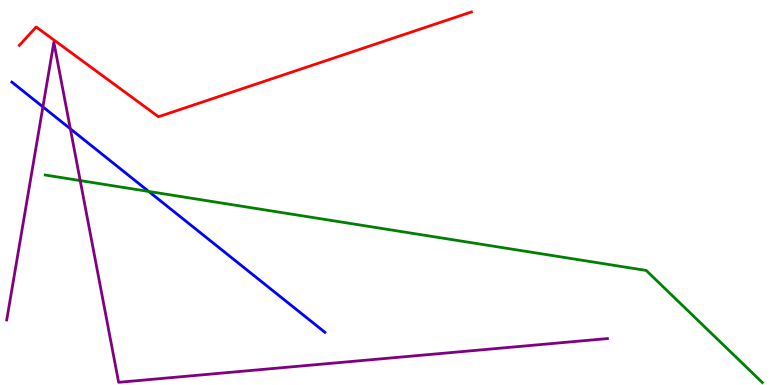[{'lines': ['blue', 'red'], 'intersections': []}, {'lines': ['green', 'red'], 'intersections': []}, {'lines': ['purple', 'red'], 'intersections': []}, {'lines': ['blue', 'green'], 'intersections': [{'x': 1.92, 'y': 5.03}]}, {'lines': ['blue', 'purple'], 'intersections': [{'x': 0.554, 'y': 7.22}, {'x': 0.908, 'y': 6.65}]}, {'lines': ['green', 'purple'], 'intersections': [{'x': 1.03, 'y': 5.31}]}]